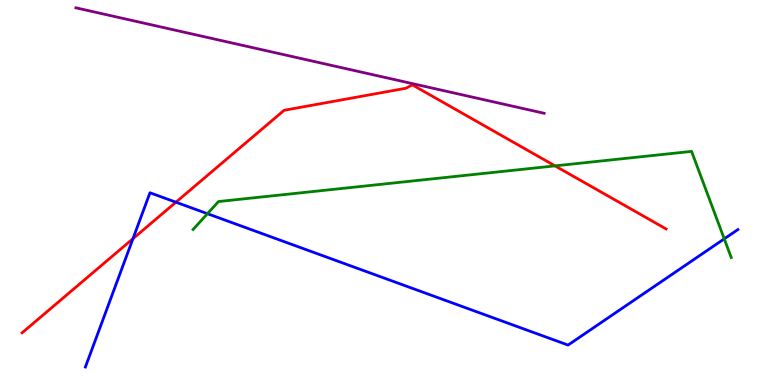[{'lines': ['blue', 'red'], 'intersections': [{'x': 1.72, 'y': 3.8}, {'x': 2.27, 'y': 4.75}]}, {'lines': ['green', 'red'], 'intersections': [{'x': 7.16, 'y': 5.69}]}, {'lines': ['purple', 'red'], 'intersections': []}, {'lines': ['blue', 'green'], 'intersections': [{'x': 2.68, 'y': 4.45}, {'x': 9.35, 'y': 3.8}]}, {'lines': ['blue', 'purple'], 'intersections': []}, {'lines': ['green', 'purple'], 'intersections': []}]